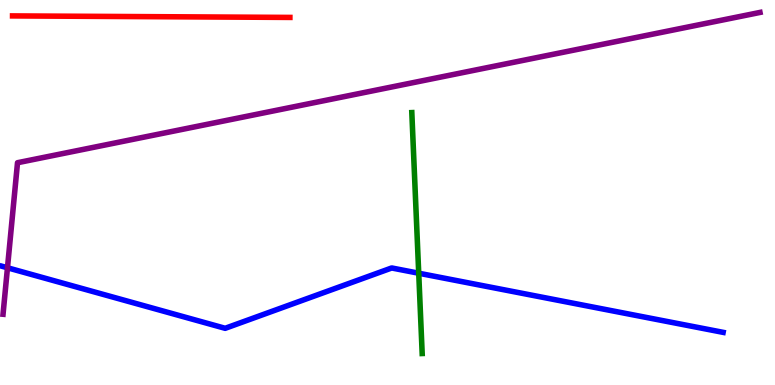[{'lines': ['blue', 'red'], 'intersections': []}, {'lines': ['green', 'red'], 'intersections': []}, {'lines': ['purple', 'red'], 'intersections': []}, {'lines': ['blue', 'green'], 'intersections': [{'x': 5.4, 'y': 2.9}]}, {'lines': ['blue', 'purple'], 'intersections': [{'x': 0.0964, 'y': 3.04}]}, {'lines': ['green', 'purple'], 'intersections': []}]